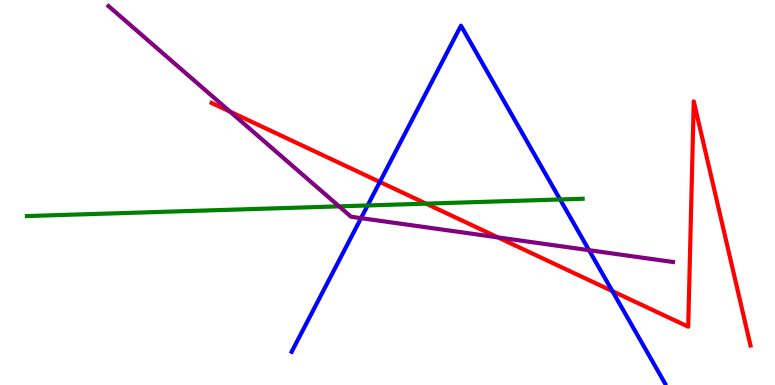[{'lines': ['blue', 'red'], 'intersections': [{'x': 4.9, 'y': 5.27}, {'x': 7.9, 'y': 2.44}]}, {'lines': ['green', 'red'], 'intersections': [{'x': 5.5, 'y': 4.71}]}, {'lines': ['purple', 'red'], 'intersections': [{'x': 2.97, 'y': 7.1}, {'x': 6.42, 'y': 3.83}]}, {'lines': ['blue', 'green'], 'intersections': [{'x': 4.74, 'y': 4.66}, {'x': 7.23, 'y': 4.82}]}, {'lines': ['blue', 'purple'], 'intersections': [{'x': 4.66, 'y': 4.33}, {'x': 7.6, 'y': 3.5}]}, {'lines': ['green', 'purple'], 'intersections': [{'x': 4.38, 'y': 4.64}]}]